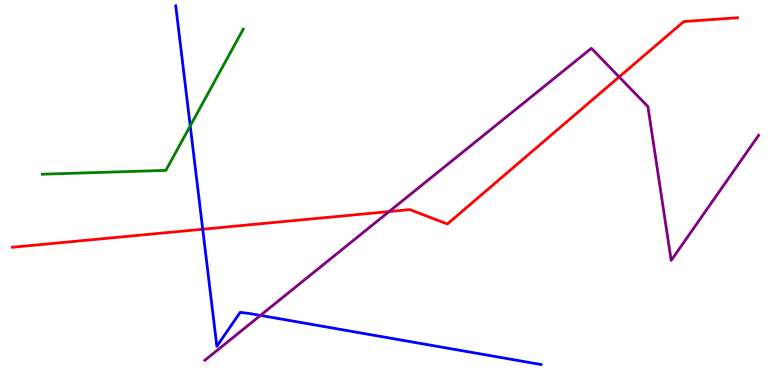[{'lines': ['blue', 'red'], 'intersections': [{'x': 2.62, 'y': 4.05}]}, {'lines': ['green', 'red'], 'intersections': []}, {'lines': ['purple', 'red'], 'intersections': [{'x': 5.02, 'y': 4.5}, {'x': 7.99, 'y': 8.0}]}, {'lines': ['blue', 'green'], 'intersections': [{'x': 2.45, 'y': 6.73}]}, {'lines': ['blue', 'purple'], 'intersections': [{'x': 3.36, 'y': 1.81}]}, {'lines': ['green', 'purple'], 'intersections': []}]